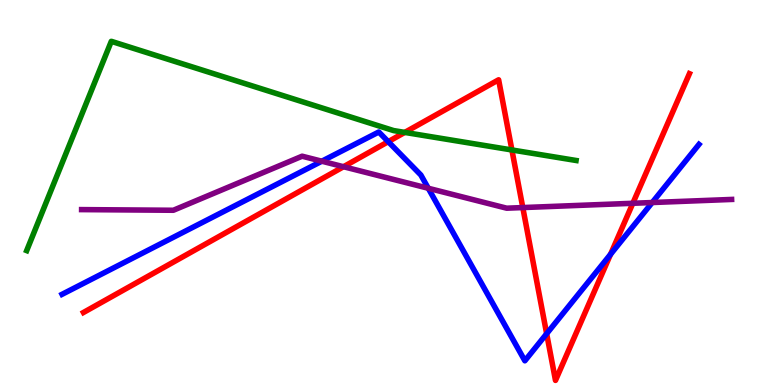[{'lines': ['blue', 'red'], 'intersections': [{'x': 5.01, 'y': 6.32}, {'x': 7.05, 'y': 1.33}, {'x': 7.88, 'y': 3.4}]}, {'lines': ['green', 'red'], 'intersections': [{'x': 5.22, 'y': 6.56}, {'x': 6.61, 'y': 6.1}]}, {'lines': ['purple', 'red'], 'intersections': [{'x': 4.43, 'y': 5.67}, {'x': 6.75, 'y': 4.61}, {'x': 8.17, 'y': 4.72}]}, {'lines': ['blue', 'green'], 'intersections': []}, {'lines': ['blue', 'purple'], 'intersections': [{'x': 4.15, 'y': 5.81}, {'x': 5.53, 'y': 5.11}, {'x': 8.42, 'y': 4.74}]}, {'lines': ['green', 'purple'], 'intersections': []}]